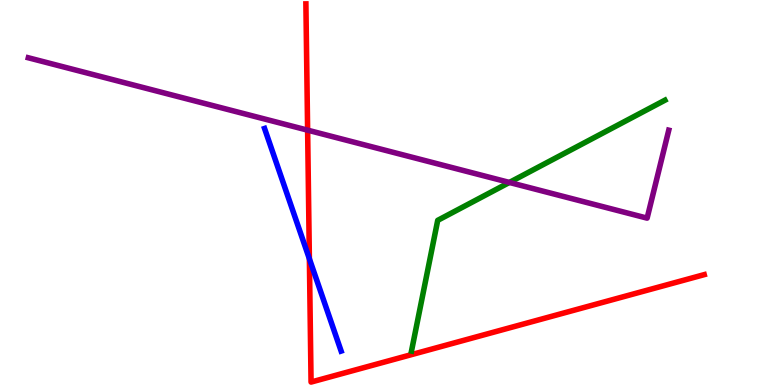[{'lines': ['blue', 'red'], 'intersections': [{'x': 3.99, 'y': 3.28}]}, {'lines': ['green', 'red'], 'intersections': []}, {'lines': ['purple', 'red'], 'intersections': [{'x': 3.97, 'y': 6.62}]}, {'lines': ['blue', 'green'], 'intersections': []}, {'lines': ['blue', 'purple'], 'intersections': []}, {'lines': ['green', 'purple'], 'intersections': [{'x': 6.57, 'y': 5.26}]}]